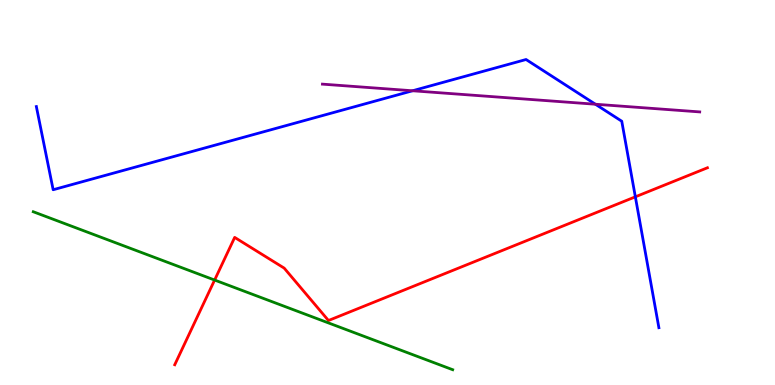[{'lines': ['blue', 'red'], 'intersections': [{'x': 8.2, 'y': 4.89}]}, {'lines': ['green', 'red'], 'intersections': [{'x': 2.77, 'y': 2.73}]}, {'lines': ['purple', 'red'], 'intersections': []}, {'lines': ['blue', 'green'], 'intersections': []}, {'lines': ['blue', 'purple'], 'intersections': [{'x': 5.32, 'y': 7.64}, {'x': 7.68, 'y': 7.29}]}, {'lines': ['green', 'purple'], 'intersections': []}]